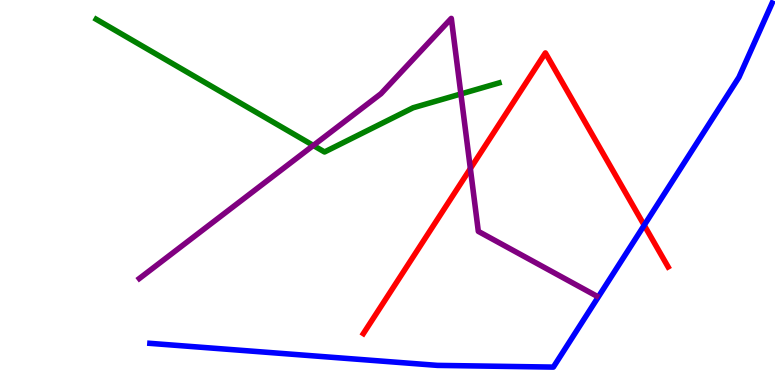[{'lines': ['blue', 'red'], 'intersections': [{'x': 8.31, 'y': 4.15}]}, {'lines': ['green', 'red'], 'intersections': []}, {'lines': ['purple', 'red'], 'intersections': [{'x': 6.07, 'y': 5.62}]}, {'lines': ['blue', 'green'], 'intersections': []}, {'lines': ['blue', 'purple'], 'intersections': []}, {'lines': ['green', 'purple'], 'intersections': [{'x': 4.04, 'y': 6.22}, {'x': 5.95, 'y': 7.56}]}]